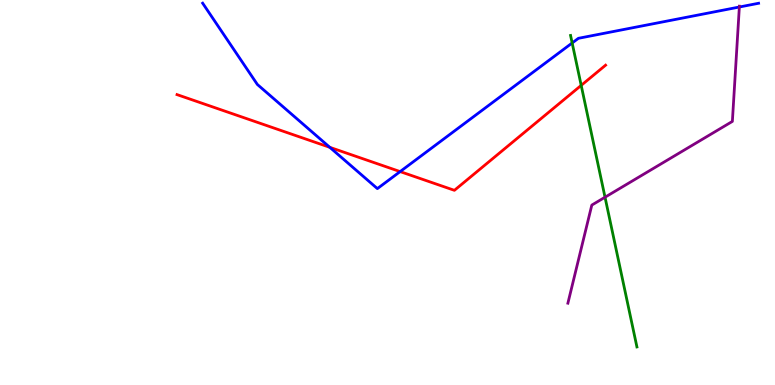[{'lines': ['blue', 'red'], 'intersections': [{'x': 4.26, 'y': 6.17}, {'x': 5.16, 'y': 5.54}]}, {'lines': ['green', 'red'], 'intersections': [{'x': 7.5, 'y': 7.78}]}, {'lines': ['purple', 'red'], 'intersections': []}, {'lines': ['blue', 'green'], 'intersections': [{'x': 7.38, 'y': 8.88}]}, {'lines': ['blue', 'purple'], 'intersections': [{'x': 9.54, 'y': 9.82}]}, {'lines': ['green', 'purple'], 'intersections': [{'x': 7.81, 'y': 4.88}]}]